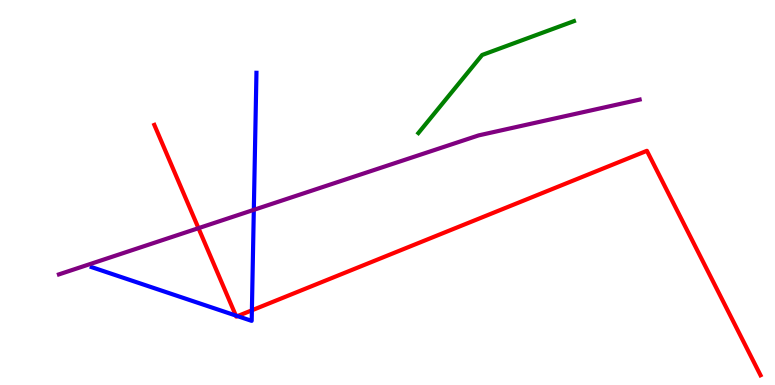[{'lines': ['blue', 'red'], 'intersections': [{'x': 3.04, 'y': 1.8}, {'x': 3.06, 'y': 1.79}, {'x': 3.25, 'y': 1.94}]}, {'lines': ['green', 'red'], 'intersections': []}, {'lines': ['purple', 'red'], 'intersections': [{'x': 2.56, 'y': 4.07}]}, {'lines': ['blue', 'green'], 'intersections': []}, {'lines': ['blue', 'purple'], 'intersections': [{'x': 3.28, 'y': 4.55}]}, {'lines': ['green', 'purple'], 'intersections': []}]